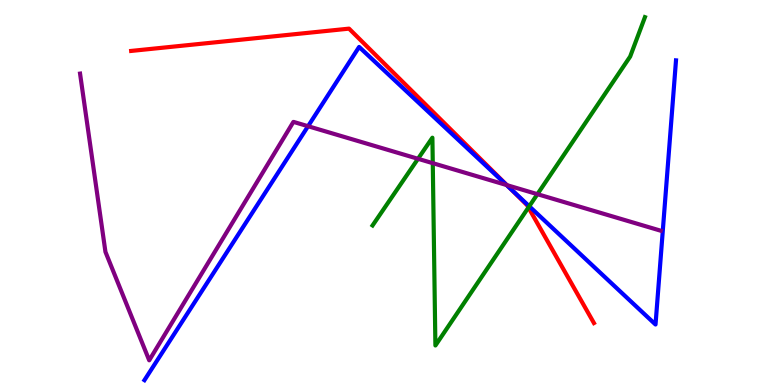[{'lines': ['blue', 'red'], 'intersections': [{'x': 6.58, 'y': 5.11}]}, {'lines': ['green', 'red'], 'intersections': [{'x': 6.82, 'y': 4.61}]}, {'lines': ['purple', 'red'], 'intersections': [{'x': 6.54, 'y': 5.19}]}, {'lines': ['blue', 'green'], 'intersections': [{'x': 6.83, 'y': 4.64}]}, {'lines': ['blue', 'purple'], 'intersections': [{'x': 3.97, 'y': 6.72}, {'x': 6.54, 'y': 5.19}]}, {'lines': ['green', 'purple'], 'intersections': [{'x': 5.39, 'y': 5.88}, {'x': 5.58, 'y': 5.76}, {'x': 6.93, 'y': 4.96}]}]